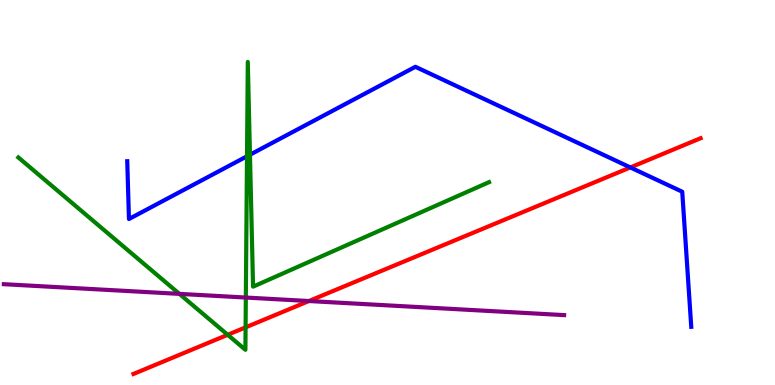[{'lines': ['blue', 'red'], 'intersections': [{'x': 8.13, 'y': 5.65}]}, {'lines': ['green', 'red'], 'intersections': [{'x': 2.94, 'y': 1.3}, {'x': 3.17, 'y': 1.5}]}, {'lines': ['purple', 'red'], 'intersections': [{'x': 3.99, 'y': 2.18}]}, {'lines': ['blue', 'green'], 'intersections': [{'x': 3.19, 'y': 5.94}, {'x': 3.23, 'y': 5.98}]}, {'lines': ['blue', 'purple'], 'intersections': []}, {'lines': ['green', 'purple'], 'intersections': [{'x': 2.31, 'y': 2.37}, {'x': 3.17, 'y': 2.27}]}]